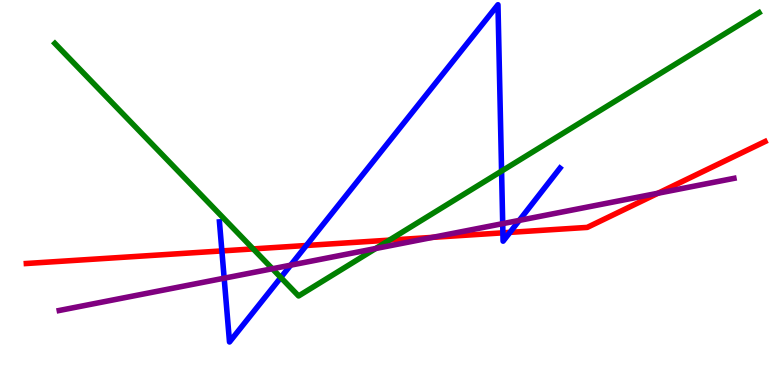[{'lines': ['blue', 'red'], 'intersections': [{'x': 2.86, 'y': 3.48}, {'x': 3.95, 'y': 3.62}, {'x': 6.49, 'y': 3.95}, {'x': 6.58, 'y': 3.96}]}, {'lines': ['green', 'red'], 'intersections': [{'x': 3.27, 'y': 3.53}, {'x': 5.02, 'y': 3.76}]}, {'lines': ['purple', 'red'], 'intersections': [{'x': 5.58, 'y': 3.84}, {'x': 8.49, 'y': 4.98}]}, {'lines': ['blue', 'green'], 'intersections': [{'x': 3.62, 'y': 2.79}, {'x': 6.47, 'y': 5.56}]}, {'lines': ['blue', 'purple'], 'intersections': [{'x': 2.89, 'y': 2.77}, {'x': 3.75, 'y': 3.11}, {'x': 6.49, 'y': 4.19}, {'x': 6.7, 'y': 4.28}]}, {'lines': ['green', 'purple'], 'intersections': [{'x': 3.51, 'y': 3.02}, {'x': 4.85, 'y': 3.55}]}]